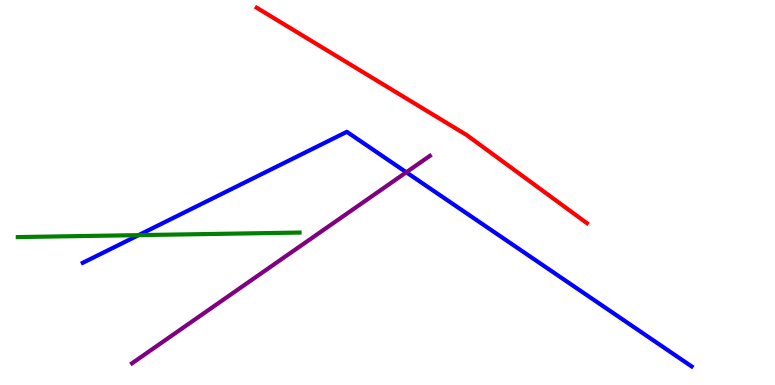[{'lines': ['blue', 'red'], 'intersections': []}, {'lines': ['green', 'red'], 'intersections': []}, {'lines': ['purple', 'red'], 'intersections': []}, {'lines': ['blue', 'green'], 'intersections': [{'x': 1.79, 'y': 3.89}]}, {'lines': ['blue', 'purple'], 'intersections': [{'x': 5.24, 'y': 5.53}]}, {'lines': ['green', 'purple'], 'intersections': []}]